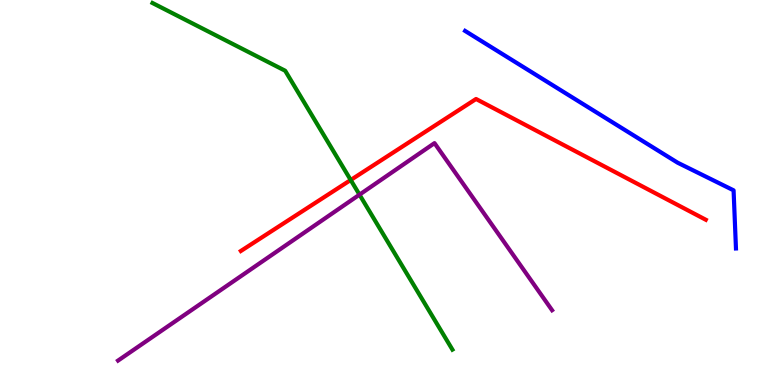[{'lines': ['blue', 'red'], 'intersections': []}, {'lines': ['green', 'red'], 'intersections': [{'x': 4.53, 'y': 5.32}]}, {'lines': ['purple', 'red'], 'intersections': []}, {'lines': ['blue', 'green'], 'intersections': []}, {'lines': ['blue', 'purple'], 'intersections': []}, {'lines': ['green', 'purple'], 'intersections': [{'x': 4.64, 'y': 4.94}]}]